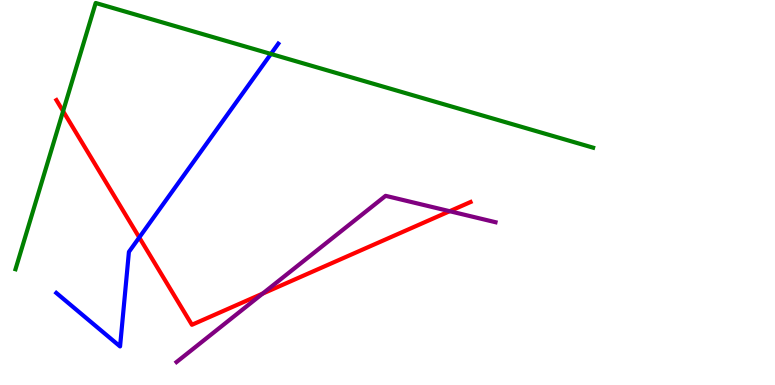[{'lines': ['blue', 'red'], 'intersections': [{'x': 1.8, 'y': 3.83}]}, {'lines': ['green', 'red'], 'intersections': [{'x': 0.814, 'y': 7.11}]}, {'lines': ['purple', 'red'], 'intersections': [{'x': 3.39, 'y': 2.37}, {'x': 5.8, 'y': 4.51}]}, {'lines': ['blue', 'green'], 'intersections': [{'x': 3.5, 'y': 8.6}]}, {'lines': ['blue', 'purple'], 'intersections': []}, {'lines': ['green', 'purple'], 'intersections': []}]